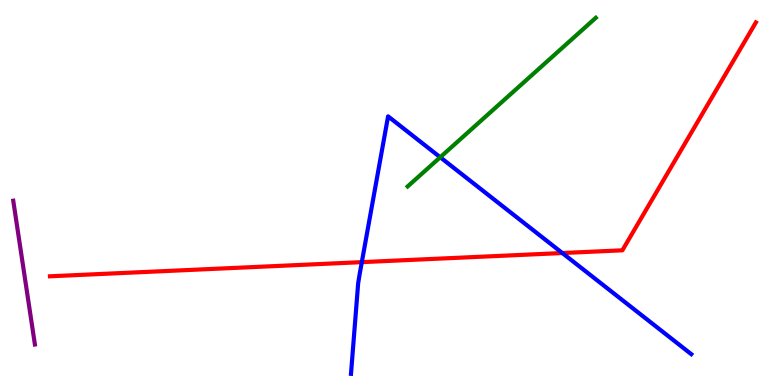[{'lines': ['blue', 'red'], 'intersections': [{'x': 4.67, 'y': 3.19}, {'x': 7.26, 'y': 3.43}]}, {'lines': ['green', 'red'], 'intersections': []}, {'lines': ['purple', 'red'], 'intersections': []}, {'lines': ['blue', 'green'], 'intersections': [{'x': 5.68, 'y': 5.92}]}, {'lines': ['blue', 'purple'], 'intersections': []}, {'lines': ['green', 'purple'], 'intersections': []}]